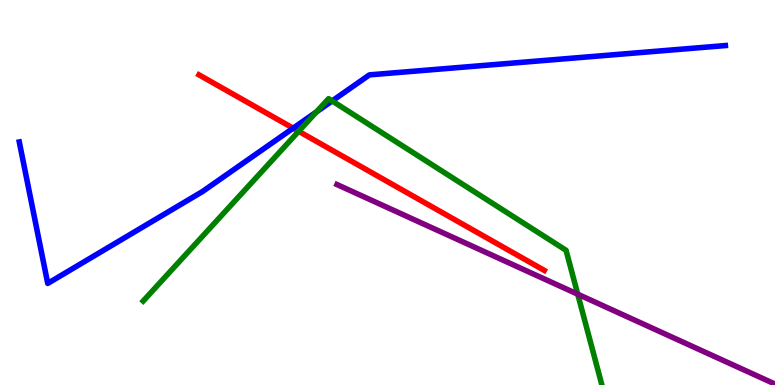[{'lines': ['blue', 'red'], 'intersections': [{'x': 3.78, 'y': 6.67}]}, {'lines': ['green', 'red'], 'intersections': [{'x': 3.85, 'y': 6.59}]}, {'lines': ['purple', 'red'], 'intersections': []}, {'lines': ['blue', 'green'], 'intersections': [{'x': 4.08, 'y': 7.09}, {'x': 4.29, 'y': 7.38}]}, {'lines': ['blue', 'purple'], 'intersections': []}, {'lines': ['green', 'purple'], 'intersections': [{'x': 7.45, 'y': 2.36}]}]